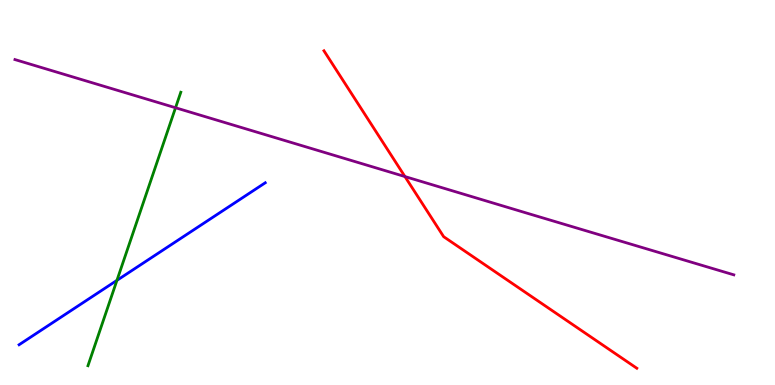[{'lines': ['blue', 'red'], 'intersections': []}, {'lines': ['green', 'red'], 'intersections': []}, {'lines': ['purple', 'red'], 'intersections': [{'x': 5.23, 'y': 5.41}]}, {'lines': ['blue', 'green'], 'intersections': [{'x': 1.51, 'y': 2.72}]}, {'lines': ['blue', 'purple'], 'intersections': []}, {'lines': ['green', 'purple'], 'intersections': [{'x': 2.26, 'y': 7.2}]}]